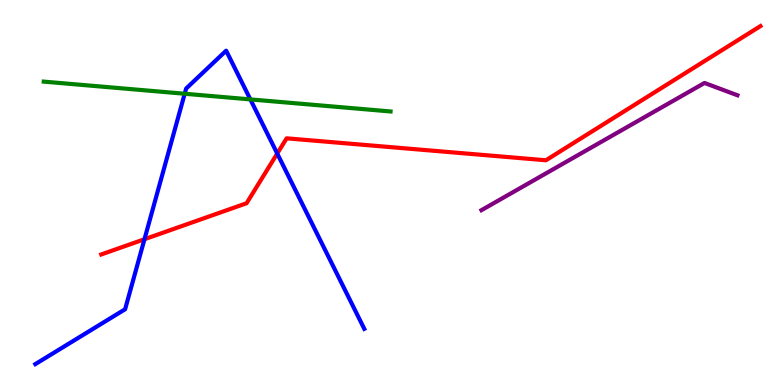[{'lines': ['blue', 'red'], 'intersections': [{'x': 1.86, 'y': 3.79}, {'x': 3.58, 'y': 6.01}]}, {'lines': ['green', 'red'], 'intersections': []}, {'lines': ['purple', 'red'], 'intersections': []}, {'lines': ['blue', 'green'], 'intersections': [{'x': 2.38, 'y': 7.56}, {'x': 3.23, 'y': 7.42}]}, {'lines': ['blue', 'purple'], 'intersections': []}, {'lines': ['green', 'purple'], 'intersections': []}]